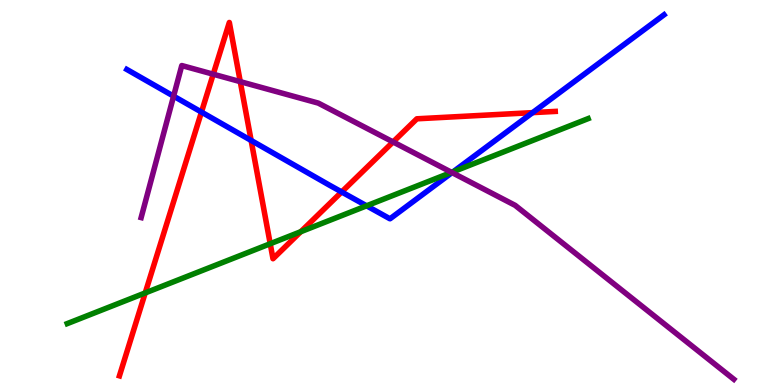[{'lines': ['blue', 'red'], 'intersections': [{'x': 2.6, 'y': 7.09}, {'x': 3.24, 'y': 6.35}, {'x': 4.41, 'y': 5.01}, {'x': 6.87, 'y': 7.07}]}, {'lines': ['green', 'red'], 'intersections': [{'x': 1.87, 'y': 2.39}, {'x': 3.49, 'y': 3.67}, {'x': 3.88, 'y': 3.98}]}, {'lines': ['purple', 'red'], 'intersections': [{'x': 2.75, 'y': 8.07}, {'x': 3.1, 'y': 7.88}, {'x': 5.07, 'y': 6.31}]}, {'lines': ['blue', 'green'], 'intersections': [{'x': 4.73, 'y': 4.65}, {'x': 5.85, 'y': 5.54}]}, {'lines': ['blue', 'purple'], 'intersections': [{'x': 2.24, 'y': 7.5}, {'x': 5.83, 'y': 5.52}]}, {'lines': ['green', 'purple'], 'intersections': [{'x': 5.83, 'y': 5.52}]}]